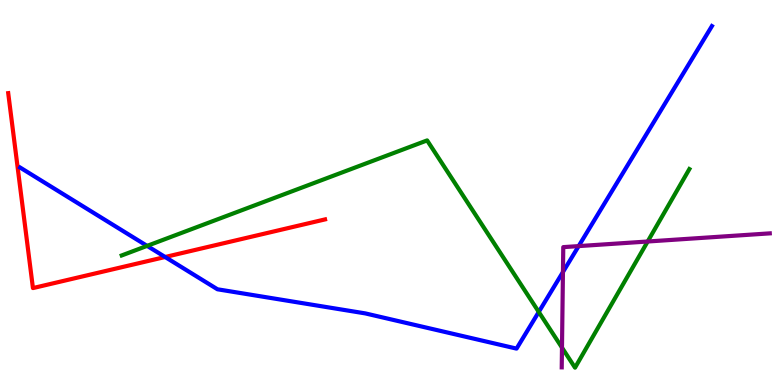[{'lines': ['blue', 'red'], 'intersections': [{'x': 2.13, 'y': 3.32}]}, {'lines': ['green', 'red'], 'intersections': []}, {'lines': ['purple', 'red'], 'intersections': []}, {'lines': ['blue', 'green'], 'intersections': [{'x': 1.9, 'y': 3.61}, {'x': 6.95, 'y': 1.9}]}, {'lines': ['blue', 'purple'], 'intersections': [{'x': 7.26, 'y': 2.93}, {'x': 7.47, 'y': 3.61}]}, {'lines': ['green', 'purple'], 'intersections': [{'x': 7.25, 'y': 0.971}, {'x': 8.36, 'y': 3.73}]}]